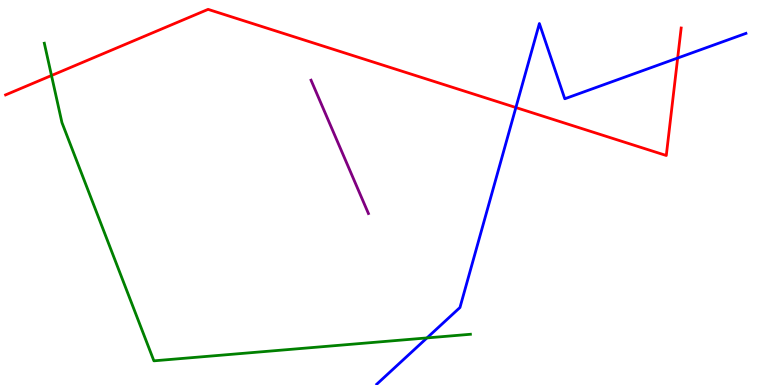[{'lines': ['blue', 'red'], 'intersections': [{'x': 6.66, 'y': 7.21}, {'x': 8.74, 'y': 8.49}]}, {'lines': ['green', 'red'], 'intersections': [{'x': 0.664, 'y': 8.04}]}, {'lines': ['purple', 'red'], 'intersections': []}, {'lines': ['blue', 'green'], 'intersections': [{'x': 5.51, 'y': 1.22}]}, {'lines': ['blue', 'purple'], 'intersections': []}, {'lines': ['green', 'purple'], 'intersections': []}]